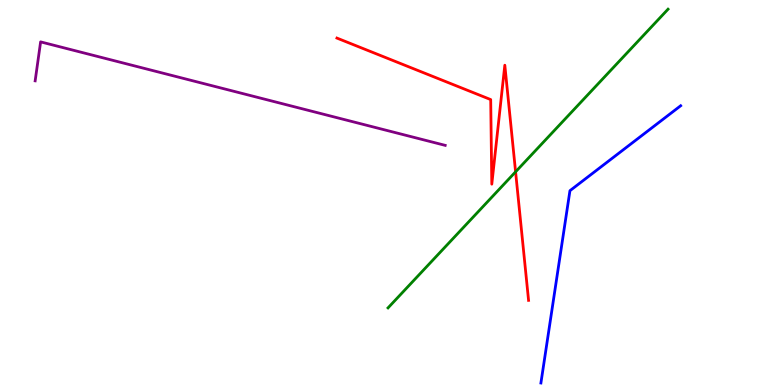[{'lines': ['blue', 'red'], 'intersections': []}, {'lines': ['green', 'red'], 'intersections': [{'x': 6.65, 'y': 5.54}]}, {'lines': ['purple', 'red'], 'intersections': []}, {'lines': ['blue', 'green'], 'intersections': []}, {'lines': ['blue', 'purple'], 'intersections': []}, {'lines': ['green', 'purple'], 'intersections': []}]